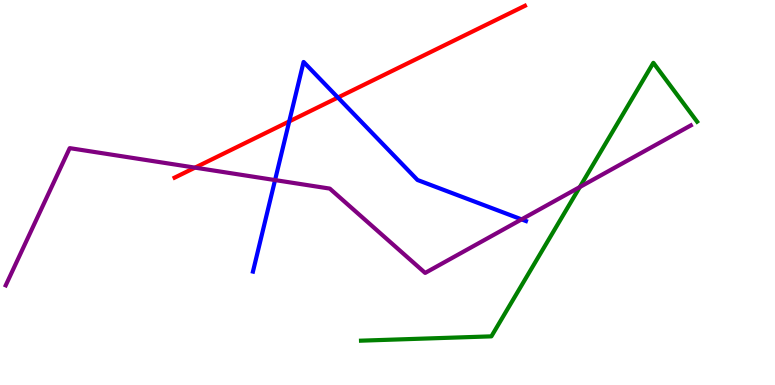[{'lines': ['blue', 'red'], 'intersections': [{'x': 3.73, 'y': 6.85}, {'x': 4.36, 'y': 7.47}]}, {'lines': ['green', 'red'], 'intersections': []}, {'lines': ['purple', 'red'], 'intersections': [{'x': 2.52, 'y': 5.65}]}, {'lines': ['blue', 'green'], 'intersections': []}, {'lines': ['blue', 'purple'], 'intersections': [{'x': 3.55, 'y': 5.32}, {'x': 6.73, 'y': 4.3}]}, {'lines': ['green', 'purple'], 'intersections': [{'x': 7.48, 'y': 5.14}]}]